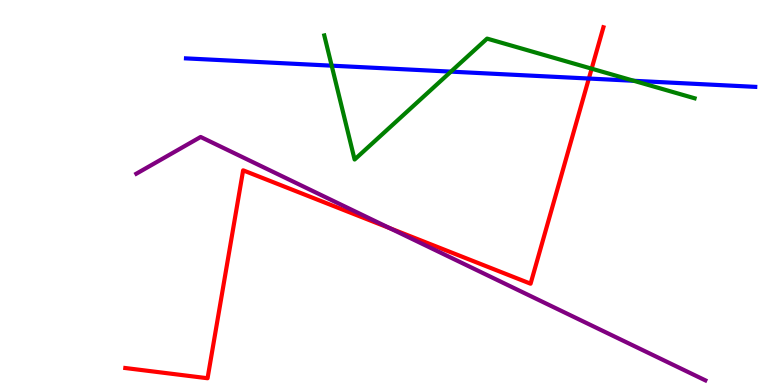[{'lines': ['blue', 'red'], 'intersections': [{'x': 7.6, 'y': 7.96}]}, {'lines': ['green', 'red'], 'intersections': [{'x': 7.63, 'y': 8.22}]}, {'lines': ['purple', 'red'], 'intersections': [{'x': 5.03, 'y': 4.07}]}, {'lines': ['blue', 'green'], 'intersections': [{'x': 4.28, 'y': 8.29}, {'x': 5.82, 'y': 8.14}, {'x': 8.18, 'y': 7.9}]}, {'lines': ['blue', 'purple'], 'intersections': []}, {'lines': ['green', 'purple'], 'intersections': []}]